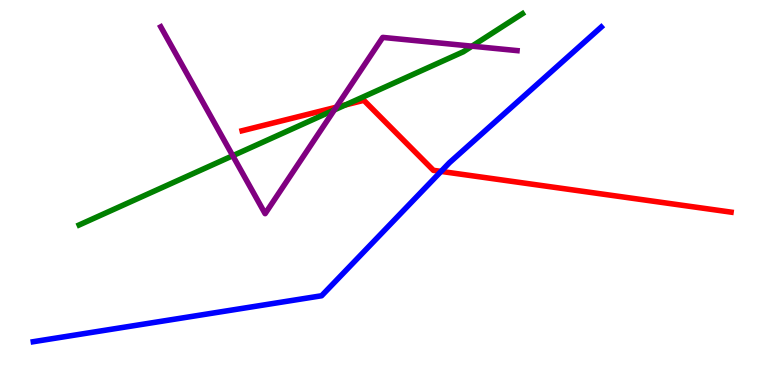[{'lines': ['blue', 'red'], 'intersections': [{'x': 5.69, 'y': 5.55}]}, {'lines': ['green', 'red'], 'intersections': [{'x': 4.46, 'y': 7.27}]}, {'lines': ['purple', 'red'], 'intersections': [{'x': 4.34, 'y': 7.21}]}, {'lines': ['blue', 'green'], 'intersections': []}, {'lines': ['blue', 'purple'], 'intersections': []}, {'lines': ['green', 'purple'], 'intersections': [{'x': 3.0, 'y': 5.96}, {'x': 4.31, 'y': 7.15}, {'x': 6.09, 'y': 8.8}]}]